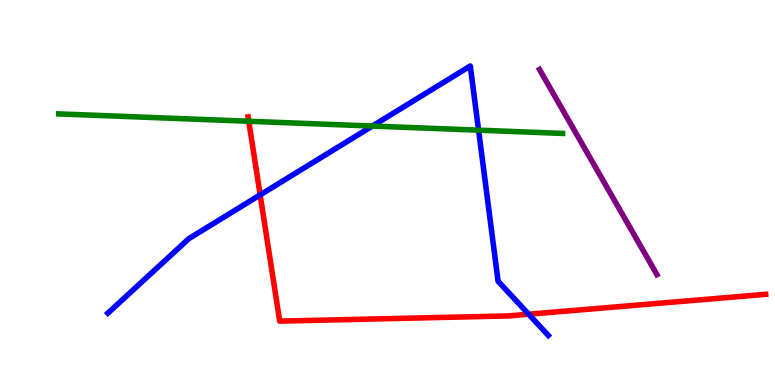[{'lines': ['blue', 'red'], 'intersections': [{'x': 3.36, 'y': 4.94}, {'x': 6.82, 'y': 1.84}]}, {'lines': ['green', 'red'], 'intersections': [{'x': 3.21, 'y': 6.85}]}, {'lines': ['purple', 'red'], 'intersections': []}, {'lines': ['blue', 'green'], 'intersections': [{'x': 4.8, 'y': 6.73}, {'x': 6.18, 'y': 6.62}]}, {'lines': ['blue', 'purple'], 'intersections': []}, {'lines': ['green', 'purple'], 'intersections': []}]